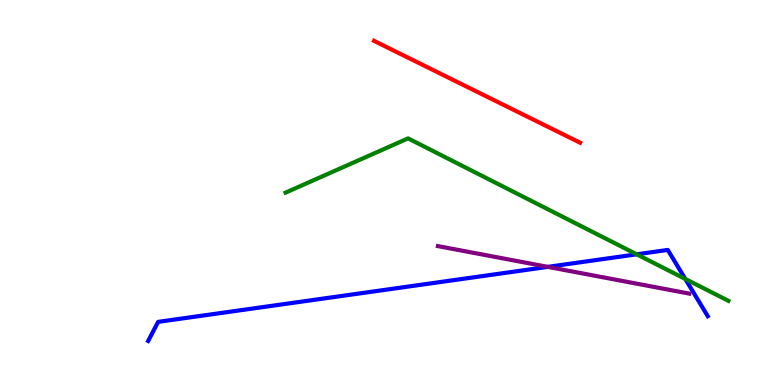[{'lines': ['blue', 'red'], 'intersections': []}, {'lines': ['green', 'red'], 'intersections': []}, {'lines': ['purple', 'red'], 'intersections': []}, {'lines': ['blue', 'green'], 'intersections': [{'x': 8.22, 'y': 3.39}, {'x': 8.84, 'y': 2.75}]}, {'lines': ['blue', 'purple'], 'intersections': [{'x': 7.07, 'y': 3.07}]}, {'lines': ['green', 'purple'], 'intersections': []}]